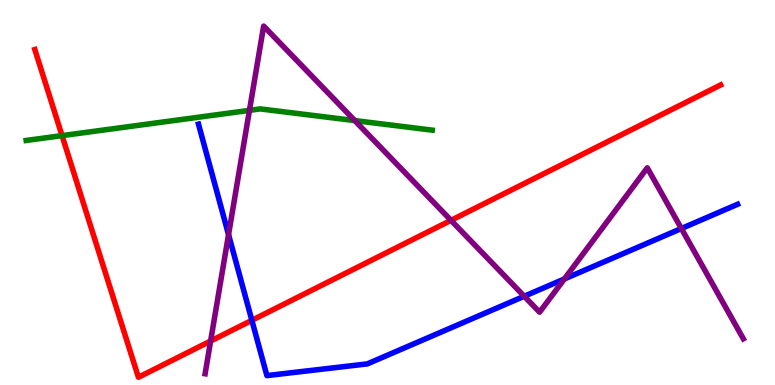[{'lines': ['blue', 'red'], 'intersections': [{'x': 3.25, 'y': 1.68}]}, {'lines': ['green', 'red'], 'intersections': [{'x': 0.801, 'y': 6.48}]}, {'lines': ['purple', 'red'], 'intersections': [{'x': 2.72, 'y': 1.14}, {'x': 5.82, 'y': 4.28}]}, {'lines': ['blue', 'green'], 'intersections': []}, {'lines': ['blue', 'purple'], 'intersections': [{'x': 2.95, 'y': 3.91}, {'x': 6.76, 'y': 2.31}, {'x': 7.28, 'y': 2.75}, {'x': 8.79, 'y': 4.06}]}, {'lines': ['green', 'purple'], 'intersections': [{'x': 3.22, 'y': 7.13}, {'x': 4.58, 'y': 6.87}]}]